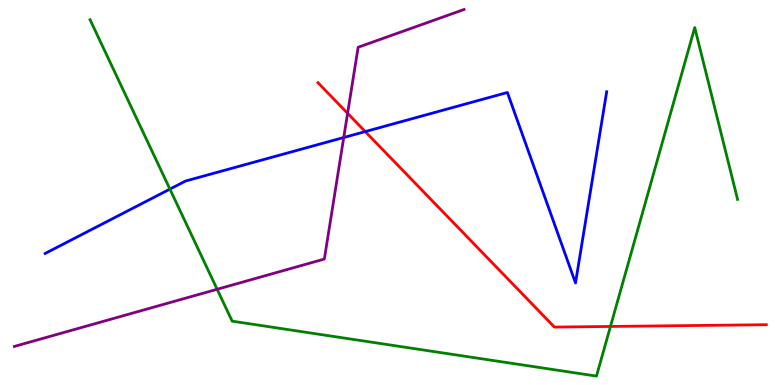[{'lines': ['blue', 'red'], 'intersections': [{'x': 4.71, 'y': 6.58}]}, {'lines': ['green', 'red'], 'intersections': [{'x': 7.88, 'y': 1.52}]}, {'lines': ['purple', 'red'], 'intersections': [{'x': 4.49, 'y': 7.06}]}, {'lines': ['blue', 'green'], 'intersections': [{'x': 2.19, 'y': 5.09}]}, {'lines': ['blue', 'purple'], 'intersections': [{'x': 4.44, 'y': 6.43}]}, {'lines': ['green', 'purple'], 'intersections': [{'x': 2.8, 'y': 2.49}]}]